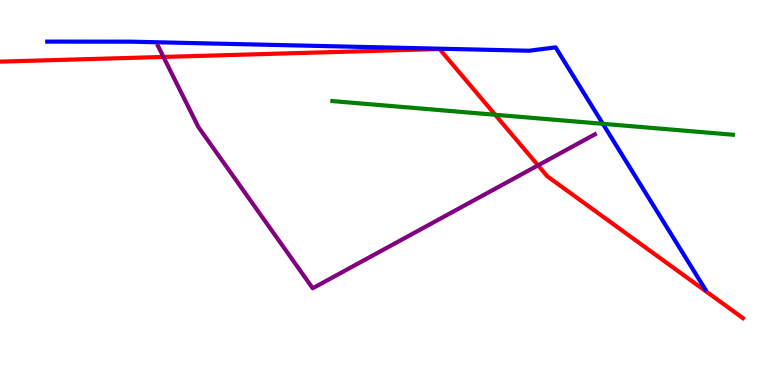[{'lines': ['blue', 'red'], 'intersections': []}, {'lines': ['green', 'red'], 'intersections': [{'x': 6.39, 'y': 7.02}]}, {'lines': ['purple', 'red'], 'intersections': [{'x': 2.11, 'y': 8.52}, {'x': 6.94, 'y': 5.7}]}, {'lines': ['blue', 'green'], 'intersections': [{'x': 7.78, 'y': 6.78}]}, {'lines': ['blue', 'purple'], 'intersections': []}, {'lines': ['green', 'purple'], 'intersections': []}]